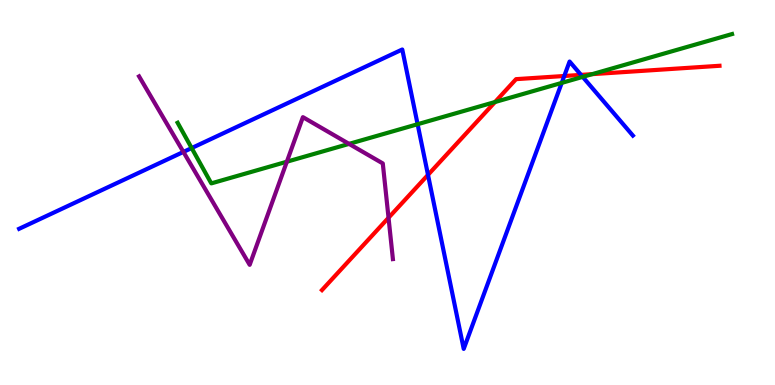[{'lines': ['blue', 'red'], 'intersections': [{'x': 5.52, 'y': 5.46}, {'x': 7.28, 'y': 8.03}, {'x': 7.5, 'y': 8.05}]}, {'lines': ['green', 'red'], 'intersections': [{'x': 6.39, 'y': 7.35}, {'x': 7.64, 'y': 8.07}]}, {'lines': ['purple', 'red'], 'intersections': [{'x': 5.01, 'y': 4.34}]}, {'lines': ['blue', 'green'], 'intersections': [{'x': 2.47, 'y': 6.15}, {'x': 5.39, 'y': 6.77}, {'x': 7.25, 'y': 7.85}, {'x': 7.52, 'y': 8.0}]}, {'lines': ['blue', 'purple'], 'intersections': [{'x': 2.37, 'y': 6.05}]}, {'lines': ['green', 'purple'], 'intersections': [{'x': 3.7, 'y': 5.8}, {'x': 4.5, 'y': 6.26}]}]